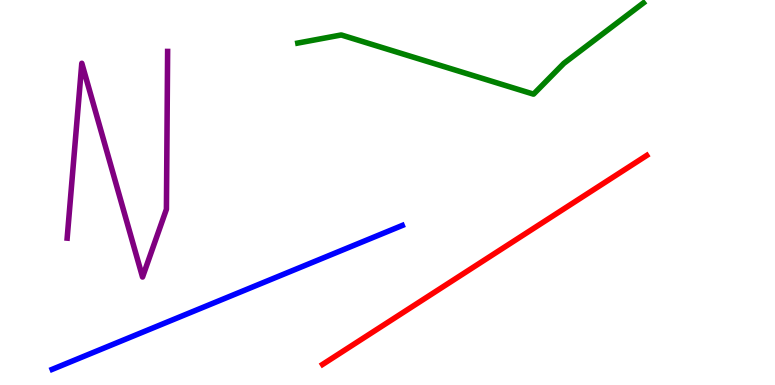[{'lines': ['blue', 'red'], 'intersections': []}, {'lines': ['green', 'red'], 'intersections': []}, {'lines': ['purple', 'red'], 'intersections': []}, {'lines': ['blue', 'green'], 'intersections': []}, {'lines': ['blue', 'purple'], 'intersections': []}, {'lines': ['green', 'purple'], 'intersections': []}]